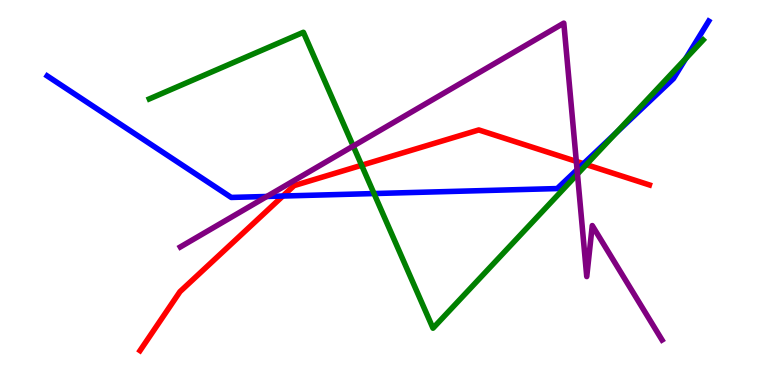[{'lines': ['blue', 'red'], 'intersections': [{'x': 3.65, 'y': 4.91}, {'x': 7.53, 'y': 5.75}]}, {'lines': ['green', 'red'], 'intersections': [{'x': 4.67, 'y': 5.71}, {'x': 7.57, 'y': 5.72}]}, {'lines': ['purple', 'red'], 'intersections': [{'x': 7.44, 'y': 5.81}]}, {'lines': ['blue', 'green'], 'intersections': [{'x': 4.83, 'y': 4.97}, {'x': 7.95, 'y': 6.55}, {'x': 8.85, 'y': 8.48}]}, {'lines': ['blue', 'purple'], 'intersections': [{'x': 3.44, 'y': 4.9}, {'x': 7.45, 'y': 5.59}]}, {'lines': ['green', 'purple'], 'intersections': [{'x': 4.56, 'y': 6.21}, {'x': 7.45, 'y': 5.48}]}]